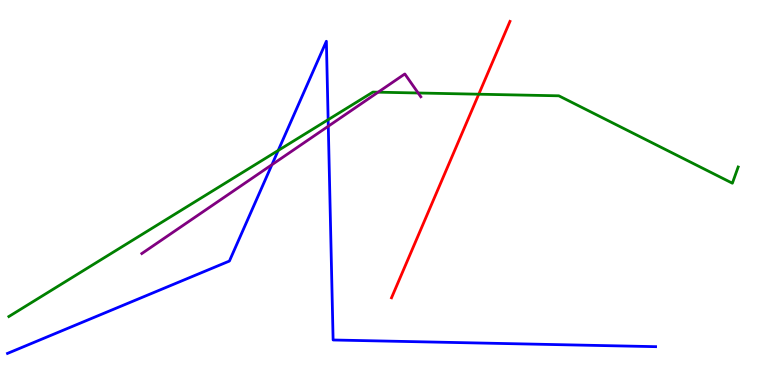[{'lines': ['blue', 'red'], 'intersections': []}, {'lines': ['green', 'red'], 'intersections': [{'x': 6.18, 'y': 7.55}]}, {'lines': ['purple', 'red'], 'intersections': []}, {'lines': ['blue', 'green'], 'intersections': [{'x': 3.59, 'y': 6.09}, {'x': 4.23, 'y': 6.89}]}, {'lines': ['blue', 'purple'], 'intersections': [{'x': 3.51, 'y': 5.72}, {'x': 4.24, 'y': 6.72}]}, {'lines': ['green', 'purple'], 'intersections': [{'x': 4.88, 'y': 7.61}, {'x': 5.4, 'y': 7.58}]}]